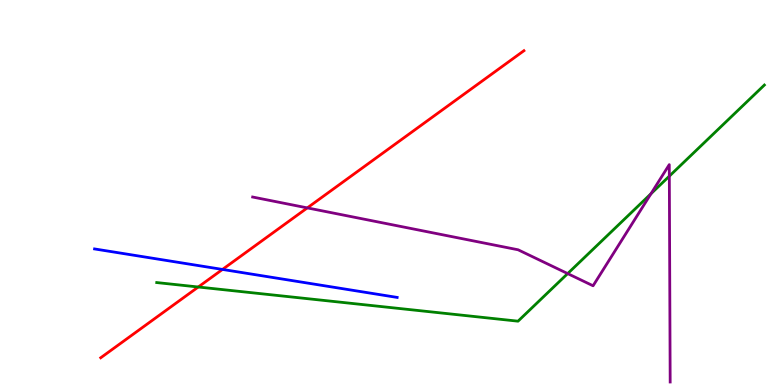[{'lines': ['blue', 'red'], 'intersections': [{'x': 2.87, 'y': 3.0}]}, {'lines': ['green', 'red'], 'intersections': [{'x': 2.56, 'y': 2.55}]}, {'lines': ['purple', 'red'], 'intersections': [{'x': 3.97, 'y': 4.6}]}, {'lines': ['blue', 'green'], 'intersections': []}, {'lines': ['blue', 'purple'], 'intersections': []}, {'lines': ['green', 'purple'], 'intersections': [{'x': 7.32, 'y': 2.89}, {'x': 8.4, 'y': 4.97}, {'x': 8.64, 'y': 5.42}]}]